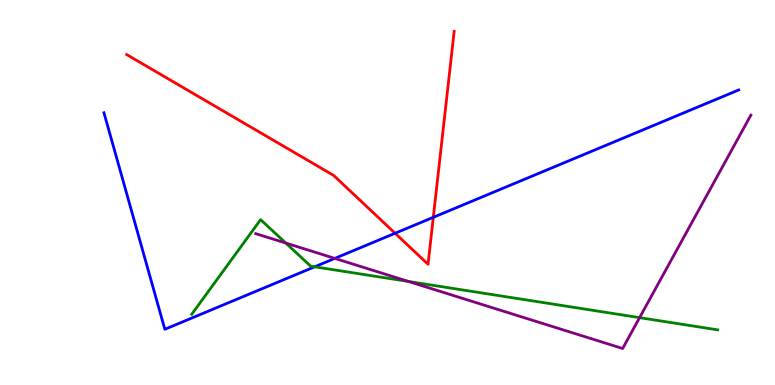[{'lines': ['blue', 'red'], 'intersections': [{'x': 5.1, 'y': 3.94}, {'x': 5.59, 'y': 4.36}]}, {'lines': ['green', 'red'], 'intersections': []}, {'lines': ['purple', 'red'], 'intersections': []}, {'lines': ['blue', 'green'], 'intersections': [{'x': 4.06, 'y': 3.07}]}, {'lines': ['blue', 'purple'], 'intersections': [{'x': 4.32, 'y': 3.29}]}, {'lines': ['green', 'purple'], 'intersections': [{'x': 3.69, 'y': 3.69}, {'x': 5.27, 'y': 2.69}, {'x': 8.25, 'y': 1.75}]}]